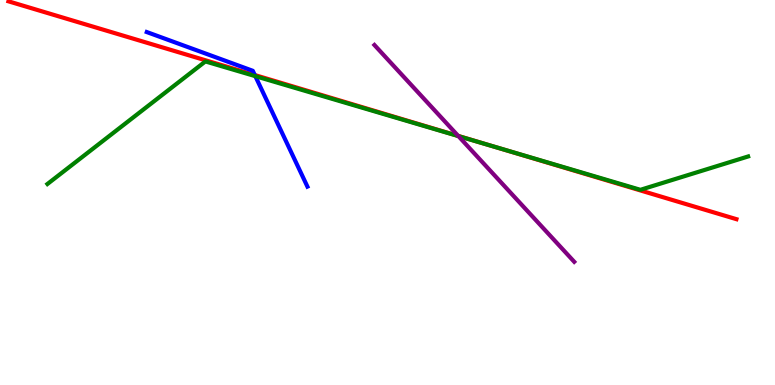[{'lines': ['blue', 'red'], 'intersections': [{'x': 3.29, 'y': 8.05}]}, {'lines': ['green', 'red'], 'intersections': [{'x': 6.34, 'y': 6.21}]}, {'lines': ['purple', 'red'], 'intersections': [{'x': 5.91, 'y': 6.47}]}, {'lines': ['blue', 'green'], 'intersections': [{'x': 3.29, 'y': 8.02}]}, {'lines': ['blue', 'purple'], 'intersections': []}, {'lines': ['green', 'purple'], 'intersections': [{'x': 5.91, 'y': 6.47}]}]